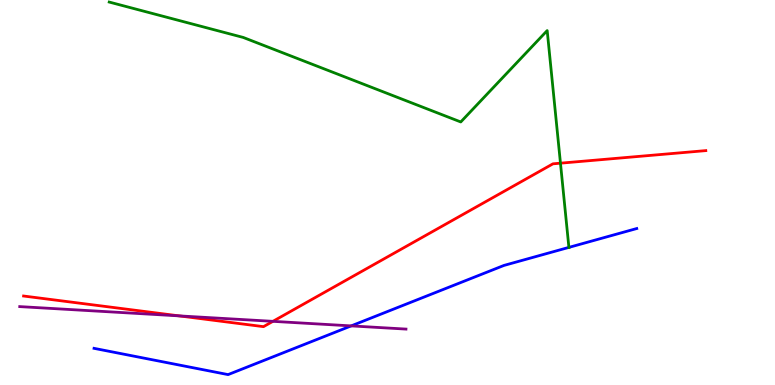[{'lines': ['blue', 'red'], 'intersections': []}, {'lines': ['green', 'red'], 'intersections': [{'x': 7.23, 'y': 5.76}]}, {'lines': ['purple', 'red'], 'intersections': [{'x': 2.31, 'y': 1.8}, {'x': 3.52, 'y': 1.65}]}, {'lines': ['blue', 'green'], 'intersections': [{'x': 7.34, 'y': 3.57}]}, {'lines': ['blue', 'purple'], 'intersections': [{'x': 4.53, 'y': 1.54}]}, {'lines': ['green', 'purple'], 'intersections': []}]